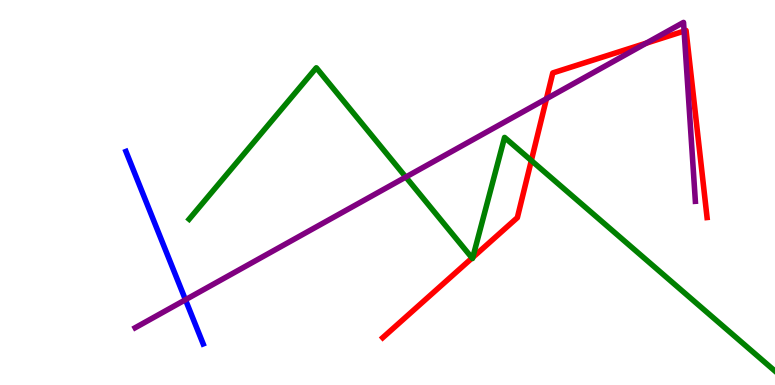[{'lines': ['blue', 'red'], 'intersections': []}, {'lines': ['green', 'red'], 'intersections': [{'x': 6.09, 'y': 3.3}, {'x': 6.1, 'y': 3.31}, {'x': 6.86, 'y': 5.83}]}, {'lines': ['purple', 'red'], 'intersections': [{'x': 7.05, 'y': 7.44}, {'x': 8.34, 'y': 8.88}, {'x': 8.83, 'y': 9.19}]}, {'lines': ['blue', 'green'], 'intersections': []}, {'lines': ['blue', 'purple'], 'intersections': [{'x': 2.39, 'y': 2.21}]}, {'lines': ['green', 'purple'], 'intersections': [{'x': 5.24, 'y': 5.4}]}]